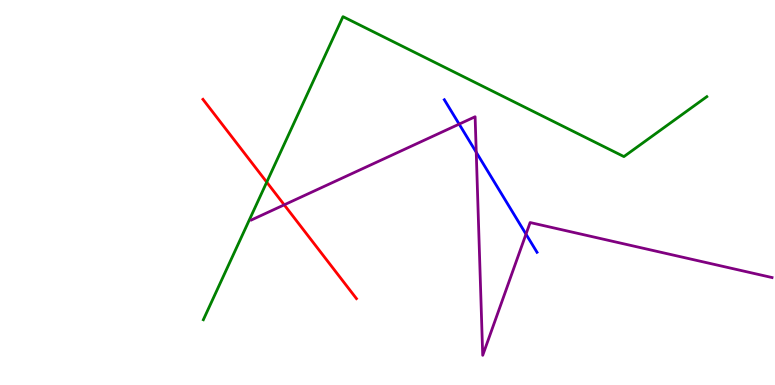[{'lines': ['blue', 'red'], 'intersections': []}, {'lines': ['green', 'red'], 'intersections': [{'x': 3.44, 'y': 5.27}]}, {'lines': ['purple', 'red'], 'intersections': [{'x': 3.67, 'y': 4.68}]}, {'lines': ['blue', 'green'], 'intersections': []}, {'lines': ['blue', 'purple'], 'intersections': [{'x': 5.92, 'y': 6.78}, {'x': 6.15, 'y': 6.05}, {'x': 6.79, 'y': 3.92}]}, {'lines': ['green', 'purple'], 'intersections': []}]